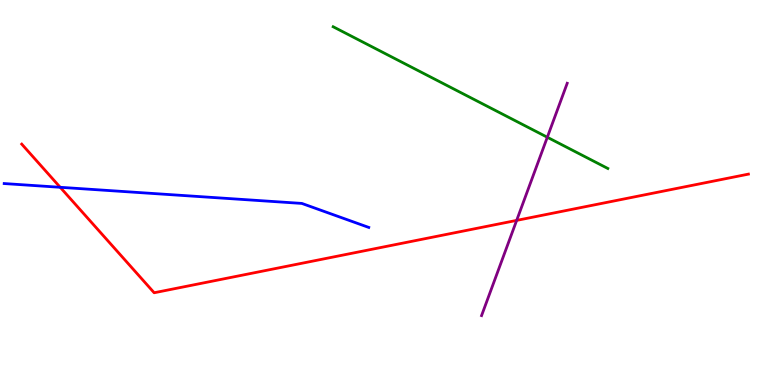[{'lines': ['blue', 'red'], 'intersections': [{'x': 0.777, 'y': 5.14}]}, {'lines': ['green', 'red'], 'intersections': []}, {'lines': ['purple', 'red'], 'intersections': [{'x': 6.67, 'y': 4.28}]}, {'lines': ['blue', 'green'], 'intersections': []}, {'lines': ['blue', 'purple'], 'intersections': []}, {'lines': ['green', 'purple'], 'intersections': [{'x': 7.06, 'y': 6.44}]}]